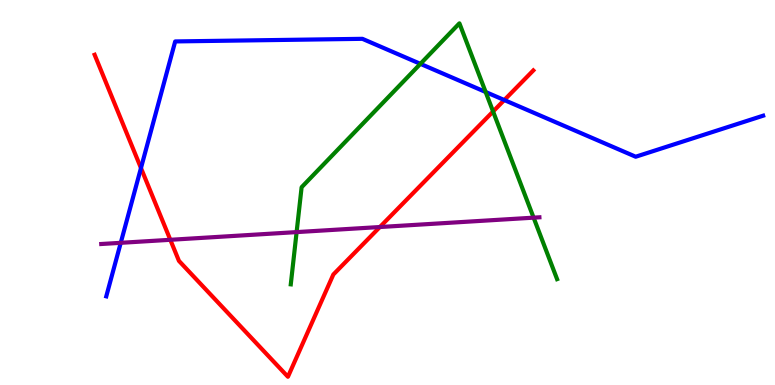[{'lines': ['blue', 'red'], 'intersections': [{'x': 1.82, 'y': 5.64}, {'x': 6.51, 'y': 7.4}]}, {'lines': ['green', 'red'], 'intersections': [{'x': 6.36, 'y': 7.1}]}, {'lines': ['purple', 'red'], 'intersections': [{'x': 2.2, 'y': 3.77}, {'x': 4.9, 'y': 4.1}]}, {'lines': ['blue', 'green'], 'intersections': [{'x': 5.42, 'y': 8.34}, {'x': 6.27, 'y': 7.61}]}, {'lines': ['blue', 'purple'], 'intersections': [{'x': 1.56, 'y': 3.69}]}, {'lines': ['green', 'purple'], 'intersections': [{'x': 3.83, 'y': 3.97}, {'x': 6.89, 'y': 4.35}]}]